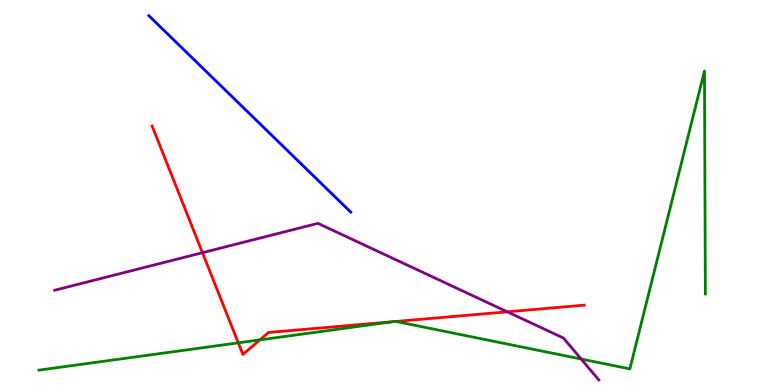[{'lines': ['blue', 'red'], 'intersections': []}, {'lines': ['green', 'red'], 'intersections': [{'x': 3.07, 'y': 1.09}, {'x': 3.35, 'y': 1.17}, {'x': 5.06, 'y': 1.64}, {'x': 5.11, 'y': 1.65}]}, {'lines': ['purple', 'red'], 'intersections': [{'x': 2.61, 'y': 3.44}, {'x': 6.55, 'y': 1.9}]}, {'lines': ['blue', 'green'], 'intersections': []}, {'lines': ['blue', 'purple'], 'intersections': []}, {'lines': ['green', 'purple'], 'intersections': [{'x': 7.5, 'y': 0.675}]}]